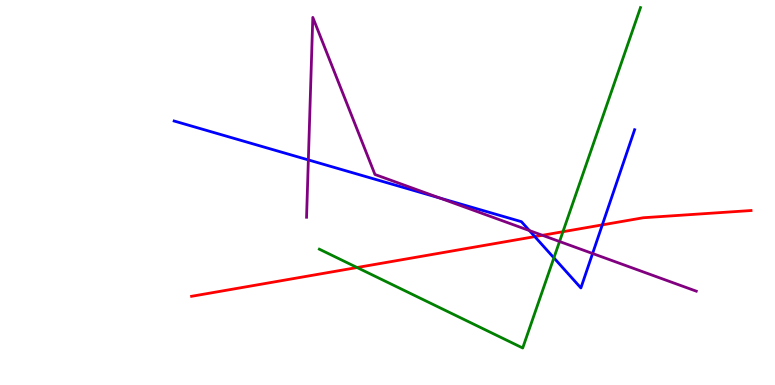[{'lines': ['blue', 'red'], 'intersections': [{'x': 6.9, 'y': 3.85}, {'x': 7.77, 'y': 4.16}]}, {'lines': ['green', 'red'], 'intersections': [{'x': 4.61, 'y': 3.05}, {'x': 7.26, 'y': 3.98}]}, {'lines': ['purple', 'red'], 'intersections': [{'x': 7.0, 'y': 3.89}]}, {'lines': ['blue', 'green'], 'intersections': [{'x': 7.15, 'y': 3.3}]}, {'lines': ['blue', 'purple'], 'intersections': [{'x': 3.98, 'y': 5.85}, {'x': 5.67, 'y': 4.86}, {'x': 6.83, 'y': 4.01}, {'x': 7.65, 'y': 3.42}]}, {'lines': ['green', 'purple'], 'intersections': [{'x': 7.22, 'y': 3.73}]}]